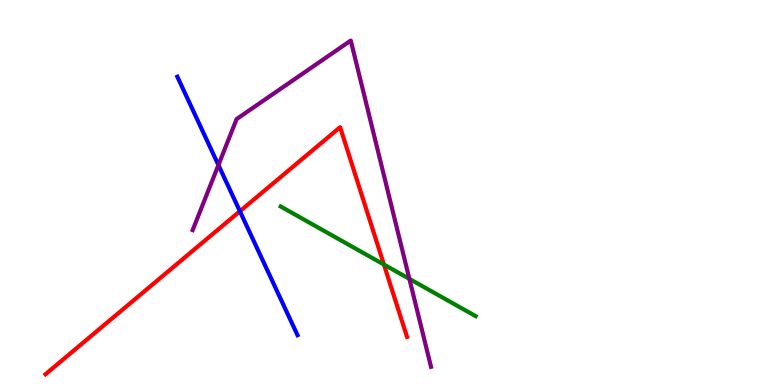[{'lines': ['blue', 'red'], 'intersections': [{'x': 3.1, 'y': 4.51}]}, {'lines': ['green', 'red'], 'intersections': [{'x': 4.95, 'y': 3.13}]}, {'lines': ['purple', 'red'], 'intersections': []}, {'lines': ['blue', 'green'], 'intersections': []}, {'lines': ['blue', 'purple'], 'intersections': [{'x': 2.82, 'y': 5.71}]}, {'lines': ['green', 'purple'], 'intersections': [{'x': 5.28, 'y': 2.76}]}]